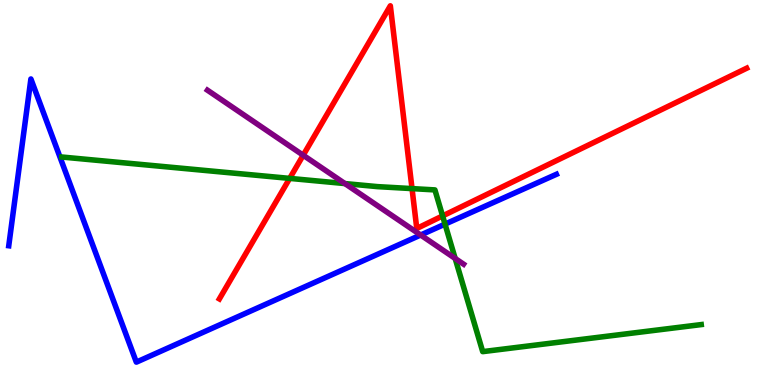[{'lines': ['blue', 'red'], 'intersections': []}, {'lines': ['green', 'red'], 'intersections': [{'x': 3.74, 'y': 5.37}, {'x': 5.32, 'y': 5.1}, {'x': 5.71, 'y': 4.39}]}, {'lines': ['purple', 'red'], 'intersections': [{'x': 3.91, 'y': 5.97}]}, {'lines': ['blue', 'green'], 'intersections': [{'x': 5.74, 'y': 4.18}]}, {'lines': ['blue', 'purple'], 'intersections': [{'x': 5.43, 'y': 3.9}]}, {'lines': ['green', 'purple'], 'intersections': [{'x': 4.45, 'y': 5.23}, {'x': 5.87, 'y': 3.29}]}]